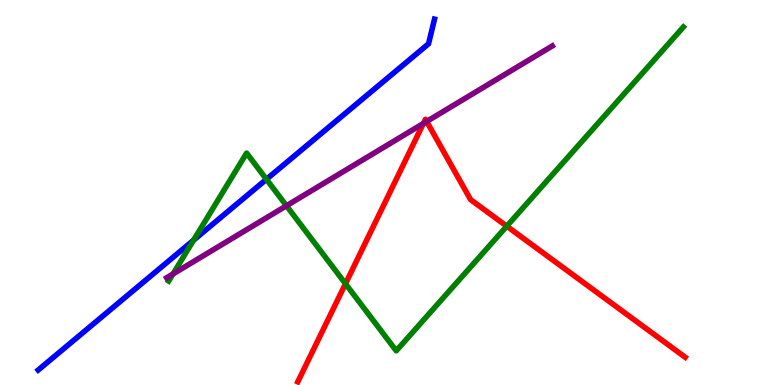[{'lines': ['blue', 'red'], 'intersections': []}, {'lines': ['green', 'red'], 'intersections': [{'x': 4.46, 'y': 2.63}, {'x': 6.54, 'y': 4.12}]}, {'lines': ['purple', 'red'], 'intersections': [{'x': 5.46, 'y': 6.79}, {'x': 5.51, 'y': 6.84}]}, {'lines': ['blue', 'green'], 'intersections': [{'x': 2.5, 'y': 3.76}, {'x': 3.44, 'y': 5.34}]}, {'lines': ['blue', 'purple'], 'intersections': []}, {'lines': ['green', 'purple'], 'intersections': [{'x': 2.23, 'y': 2.88}, {'x': 3.7, 'y': 4.66}]}]